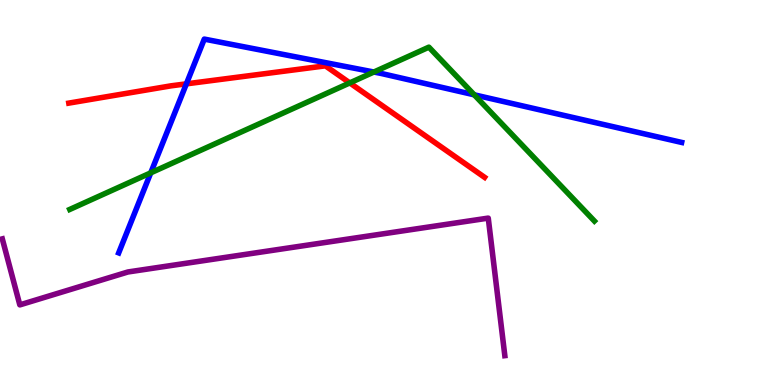[{'lines': ['blue', 'red'], 'intersections': [{'x': 2.4, 'y': 7.82}]}, {'lines': ['green', 'red'], 'intersections': [{'x': 4.51, 'y': 7.85}]}, {'lines': ['purple', 'red'], 'intersections': []}, {'lines': ['blue', 'green'], 'intersections': [{'x': 1.95, 'y': 5.51}, {'x': 4.82, 'y': 8.13}, {'x': 6.12, 'y': 7.54}]}, {'lines': ['blue', 'purple'], 'intersections': []}, {'lines': ['green', 'purple'], 'intersections': []}]